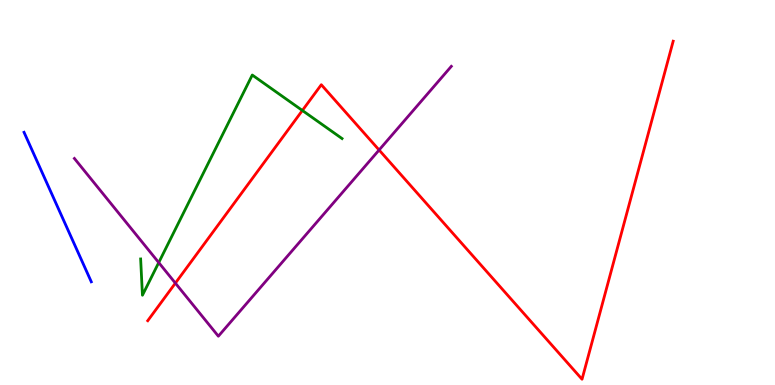[{'lines': ['blue', 'red'], 'intersections': []}, {'lines': ['green', 'red'], 'intersections': [{'x': 3.9, 'y': 7.13}]}, {'lines': ['purple', 'red'], 'intersections': [{'x': 2.26, 'y': 2.65}, {'x': 4.89, 'y': 6.1}]}, {'lines': ['blue', 'green'], 'intersections': []}, {'lines': ['blue', 'purple'], 'intersections': []}, {'lines': ['green', 'purple'], 'intersections': [{'x': 2.05, 'y': 3.18}]}]